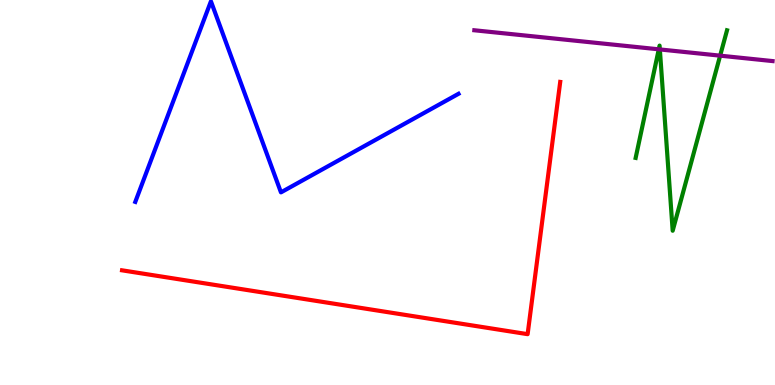[{'lines': ['blue', 'red'], 'intersections': []}, {'lines': ['green', 'red'], 'intersections': []}, {'lines': ['purple', 'red'], 'intersections': []}, {'lines': ['blue', 'green'], 'intersections': []}, {'lines': ['blue', 'purple'], 'intersections': []}, {'lines': ['green', 'purple'], 'intersections': [{'x': 8.5, 'y': 8.72}, {'x': 8.51, 'y': 8.72}, {'x': 9.29, 'y': 8.55}]}]